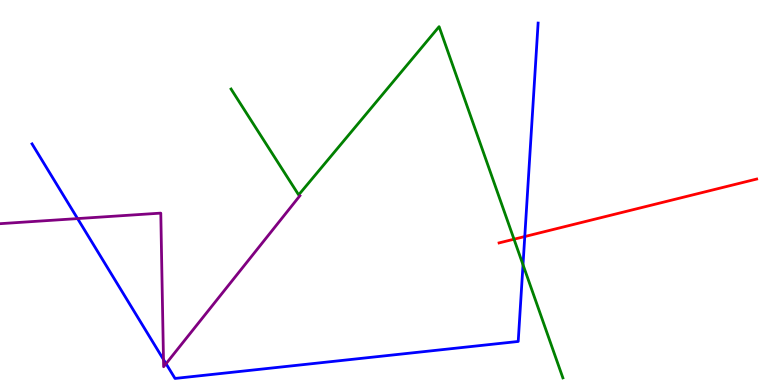[{'lines': ['blue', 'red'], 'intersections': [{'x': 6.77, 'y': 3.86}]}, {'lines': ['green', 'red'], 'intersections': [{'x': 6.63, 'y': 3.79}]}, {'lines': ['purple', 'red'], 'intersections': []}, {'lines': ['blue', 'green'], 'intersections': [{'x': 6.75, 'y': 3.12}]}, {'lines': ['blue', 'purple'], 'intersections': [{'x': 1.0, 'y': 4.32}, {'x': 2.11, 'y': 0.662}, {'x': 2.14, 'y': 0.553}]}, {'lines': ['green', 'purple'], 'intersections': []}]